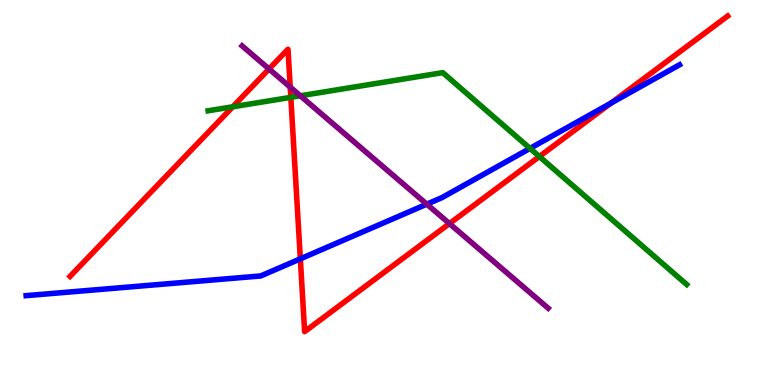[{'lines': ['blue', 'red'], 'intersections': [{'x': 3.88, 'y': 3.28}, {'x': 7.88, 'y': 7.32}]}, {'lines': ['green', 'red'], 'intersections': [{'x': 3.0, 'y': 7.23}, {'x': 3.75, 'y': 7.47}, {'x': 6.96, 'y': 5.93}]}, {'lines': ['purple', 'red'], 'intersections': [{'x': 3.47, 'y': 8.21}, {'x': 3.74, 'y': 7.74}, {'x': 5.8, 'y': 4.19}]}, {'lines': ['blue', 'green'], 'intersections': [{'x': 6.84, 'y': 6.15}]}, {'lines': ['blue', 'purple'], 'intersections': [{'x': 5.51, 'y': 4.7}]}, {'lines': ['green', 'purple'], 'intersections': [{'x': 3.88, 'y': 7.51}]}]